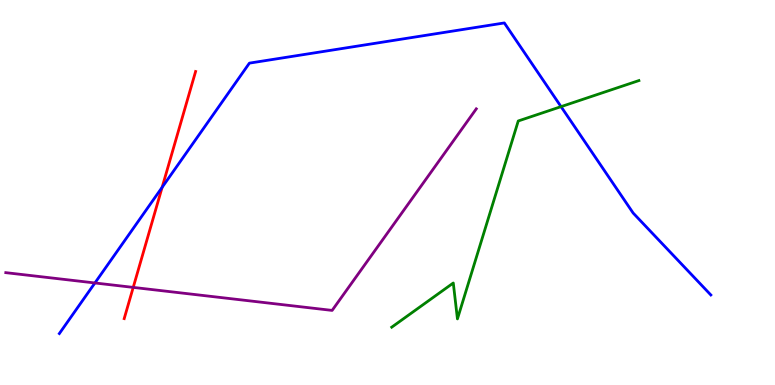[{'lines': ['blue', 'red'], 'intersections': [{'x': 2.09, 'y': 5.13}]}, {'lines': ['green', 'red'], 'intersections': []}, {'lines': ['purple', 'red'], 'intersections': [{'x': 1.72, 'y': 2.54}]}, {'lines': ['blue', 'green'], 'intersections': [{'x': 7.24, 'y': 7.23}]}, {'lines': ['blue', 'purple'], 'intersections': [{'x': 1.22, 'y': 2.65}]}, {'lines': ['green', 'purple'], 'intersections': []}]